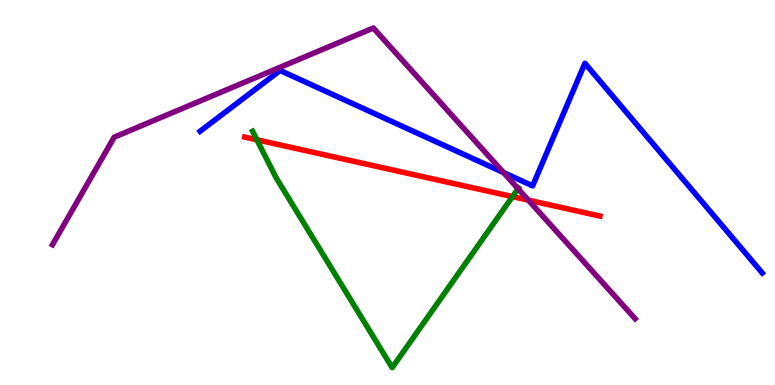[{'lines': ['blue', 'red'], 'intersections': []}, {'lines': ['green', 'red'], 'intersections': [{'x': 3.31, 'y': 6.37}, {'x': 6.61, 'y': 4.89}]}, {'lines': ['purple', 'red'], 'intersections': [{'x': 6.82, 'y': 4.8}]}, {'lines': ['blue', 'green'], 'intersections': []}, {'lines': ['blue', 'purple'], 'intersections': [{'x': 6.5, 'y': 5.52}]}, {'lines': ['green', 'purple'], 'intersections': [{'x': 6.68, 'y': 5.1}]}]